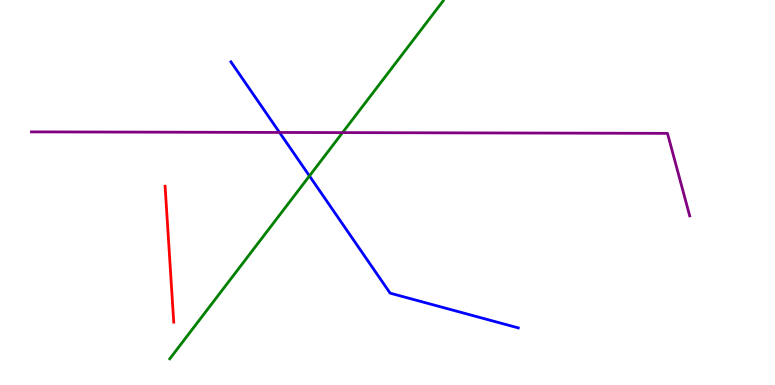[{'lines': ['blue', 'red'], 'intersections': []}, {'lines': ['green', 'red'], 'intersections': []}, {'lines': ['purple', 'red'], 'intersections': []}, {'lines': ['blue', 'green'], 'intersections': [{'x': 3.99, 'y': 5.43}]}, {'lines': ['blue', 'purple'], 'intersections': [{'x': 3.61, 'y': 6.56}]}, {'lines': ['green', 'purple'], 'intersections': [{'x': 4.42, 'y': 6.56}]}]